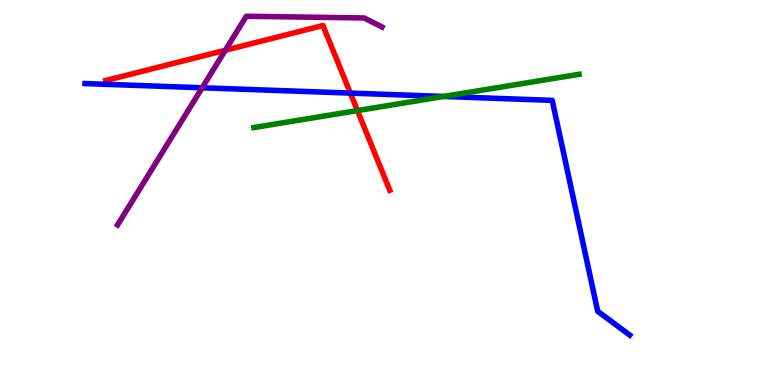[{'lines': ['blue', 'red'], 'intersections': [{'x': 4.52, 'y': 7.58}]}, {'lines': ['green', 'red'], 'intersections': [{'x': 4.61, 'y': 7.13}]}, {'lines': ['purple', 'red'], 'intersections': [{'x': 2.91, 'y': 8.69}]}, {'lines': ['blue', 'green'], 'intersections': [{'x': 5.72, 'y': 7.49}]}, {'lines': ['blue', 'purple'], 'intersections': [{'x': 2.61, 'y': 7.72}]}, {'lines': ['green', 'purple'], 'intersections': []}]